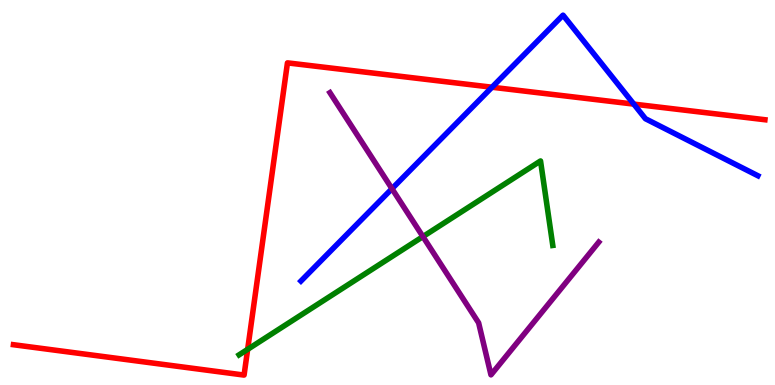[{'lines': ['blue', 'red'], 'intersections': [{'x': 6.35, 'y': 7.73}, {'x': 8.18, 'y': 7.3}]}, {'lines': ['green', 'red'], 'intersections': [{'x': 3.2, 'y': 0.926}]}, {'lines': ['purple', 'red'], 'intersections': []}, {'lines': ['blue', 'green'], 'intersections': []}, {'lines': ['blue', 'purple'], 'intersections': [{'x': 5.06, 'y': 5.1}]}, {'lines': ['green', 'purple'], 'intersections': [{'x': 5.46, 'y': 3.85}]}]